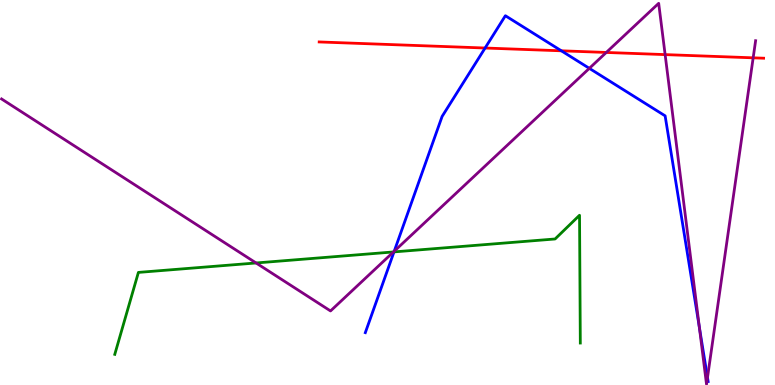[{'lines': ['blue', 'red'], 'intersections': [{'x': 6.26, 'y': 8.75}, {'x': 7.24, 'y': 8.68}]}, {'lines': ['green', 'red'], 'intersections': []}, {'lines': ['purple', 'red'], 'intersections': [{'x': 7.82, 'y': 8.64}, {'x': 8.58, 'y': 8.58}, {'x': 9.72, 'y': 8.5}]}, {'lines': ['blue', 'green'], 'intersections': [{'x': 5.08, 'y': 3.46}]}, {'lines': ['blue', 'purple'], 'intersections': [{'x': 5.09, 'y': 3.47}, {'x': 7.6, 'y': 8.22}, {'x': 9.02, 'y': 1.5}, {'x': 9.13, 'y': 0.194}]}, {'lines': ['green', 'purple'], 'intersections': [{'x': 3.3, 'y': 3.17}, {'x': 5.08, 'y': 3.46}]}]